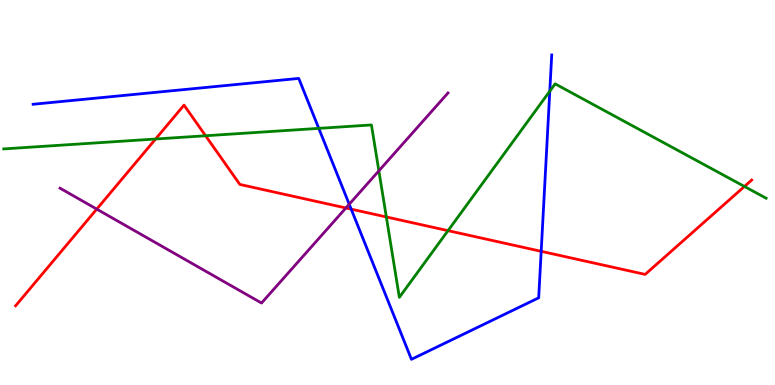[{'lines': ['blue', 'red'], 'intersections': [{'x': 4.53, 'y': 4.57}, {'x': 6.98, 'y': 3.47}]}, {'lines': ['green', 'red'], 'intersections': [{'x': 2.01, 'y': 6.39}, {'x': 2.65, 'y': 6.47}, {'x': 4.98, 'y': 4.36}, {'x': 5.78, 'y': 4.01}, {'x': 9.61, 'y': 5.16}]}, {'lines': ['purple', 'red'], 'intersections': [{'x': 1.25, 'y': 4.57}, {'x': 4.46, 'y': 4.6}]}, {'lines': ['blue', 'green'], 'intersections': [{'x': 4.11, 'y': 6.67}, {'x': 7.09, 'y': 7.63}]}, {'lines': ['blue', 'purple'], 'intersections': [{'x': 4.51, 'y': 4.7}]}, {'lines': ['green', 'purple'], 'intersections': [{'x': 4.89, 'y': 5.56}]}]